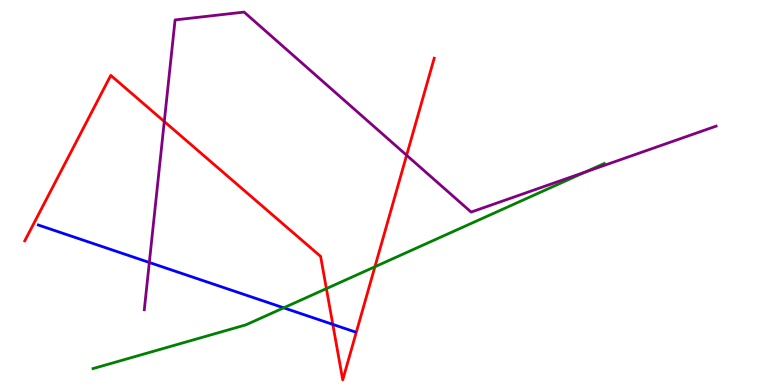[{'lines': ['blue', 'red'], 'intersections': [{'x': 4.29, 'y': 1.57}]}, {'lines': ['green', 'red'], 'intersections': [{'x': 4.21, 'y': 2.5}, {'x': 4.84, 'y': 3.07}]}, {'lines': ['purple', 'red'], 'intersections': [{'x': 2.12, 'y': 6.84}, {'x': 5.25, 'y': 5.97}]}, {'lines': ['blue', 'green'], 'intersections': [{'x': 3.66, 'y': 2.0}]}, {'lines': ['blue', 'purple'], 'intersections': [{'x': 1.93, 'y': 3.18}]}, {'lines': ['green', 'purple'], 'intersections': [{'x': 7.56, 'y': 5.53}]}]